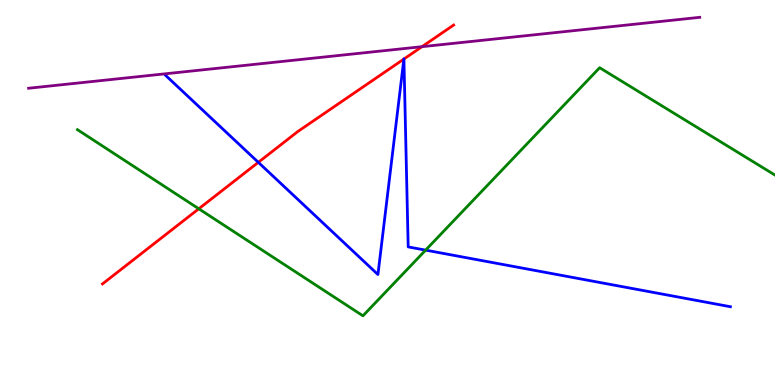[{'lines': ['blue', 'red'], 'intersections': [{'x': 3.33, 'y': 5.78}, {'x': 5.21, 'y': 8.47}, {'x': 5.21, 'y': 8.47}]}, {'lines': ['green', 'red'], 'intersections': [{'x': 2.57, 'y': 4.58}]}, {'lines': ['purple', 'red'], 'intersections': [{'x': 5.45, 'y': 8.79}]}, {'lines': ['blue', 'green'], 'intersections': [{'x': 5.49, 'y': 3.5}]}, {'lines': ['blue', 'purple'], 'intersections': []}, {'lines': ['green', 'purple'], 'intersections': []}]